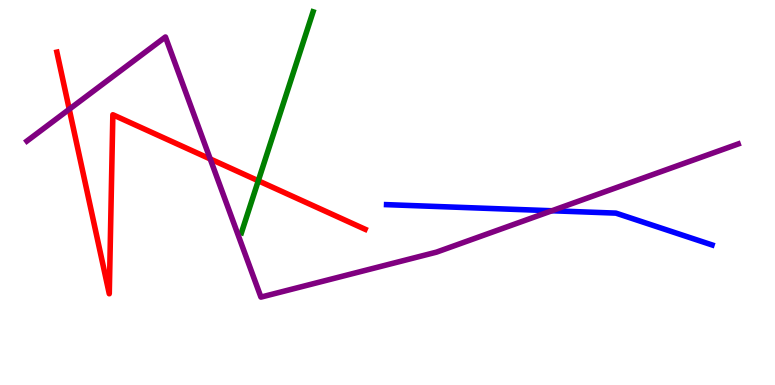[{'lines': ['blue', 'red'], 'intersections': []}, {'lines': ['green', 'red'], 'intersections': [{'x': 3.33, 'y': 5.3}]}, {'lines': ['purple', 'red'], 'intersections': [{'x': 0.894, 'y': 7.16}, {'x': 2.71, 'y': 5.87}]}, {'lines': ['blue', 'green'], 'intersections': []}, {'lines': ['blue', 'purple'], 'intersections': [{'x': 7.12, 'y': 4.53}]}, {'lines': ['green', 'purple'], 'intersections': []}]